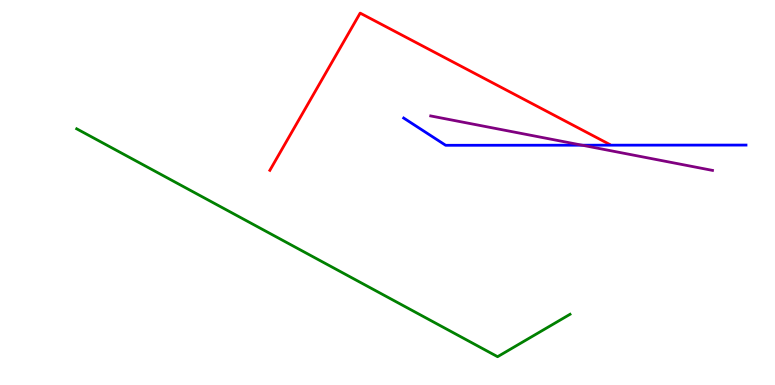[{'lines': ['blue', 'red'], 'intersections': []}, {'lines': ['green', 'red'], 'intersections': []}, {'lines': ['purple', 'red'], 'intersections': []}, {'lines': ['blue', 'green'], 'intersections': []}, {'lines': ['blue', 'purple'], 'intersections': [{'x': 7.51, 'y': 6.23}]}, {'lines': ['green', 'purple'], 'intersections': []}]